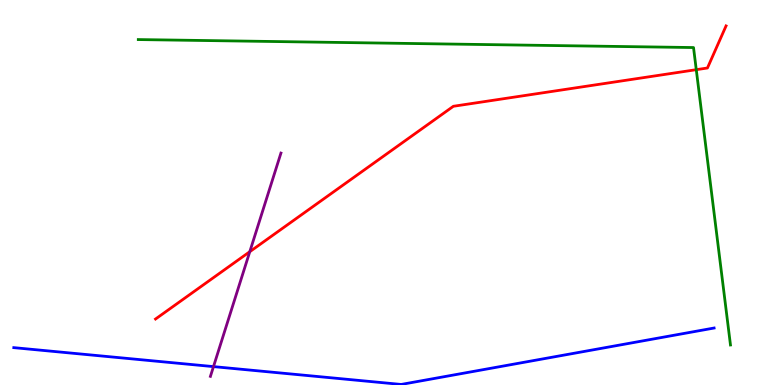[{'lines': ['blue', 'red'], 'intersections': []}, {'lines': ['green', 'red'], 'intersections': [{'x': 8.98, 'y': 8.19}]}, {'lines': ['purple', 'red'], 'intersections': [{'x': 3.22, 'y': 3.46}]}, {'lines': ['blue', 'green'], 'intersections': []}, {'lines': ['blue', 'purple'], 'intersections': [{'x': 2.75, 'y': 0.478}]}, {'lines': ['green', 'purple'], 'intersections': []}]